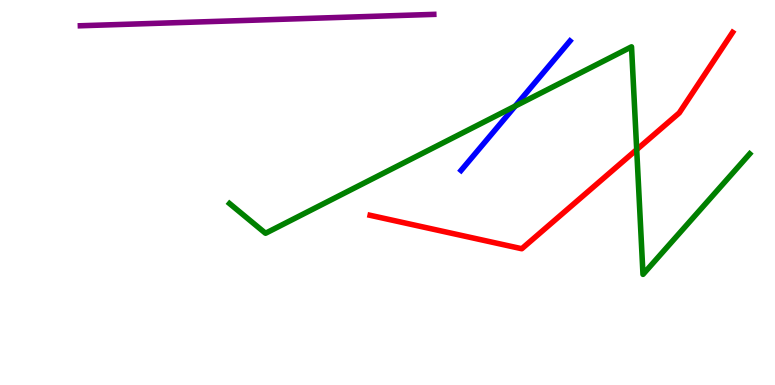[{'lines': ['blue', 'red'], 'intersections': []}, {'lines': ['green', 'red'], 'intersections': [{'x': 8.22, 'y': 6.11}]}, {'lines': ['purple', 'red'], 'intersections': []}, {'lines': ['blue', 'green'], 'intersections': [{'x': 6.65, 'y': 7.24}]}, {'lines': ['blue', 'purple'], 'intersections': []}, {'lines': ['green', 'purple'], 'intersections': []}]